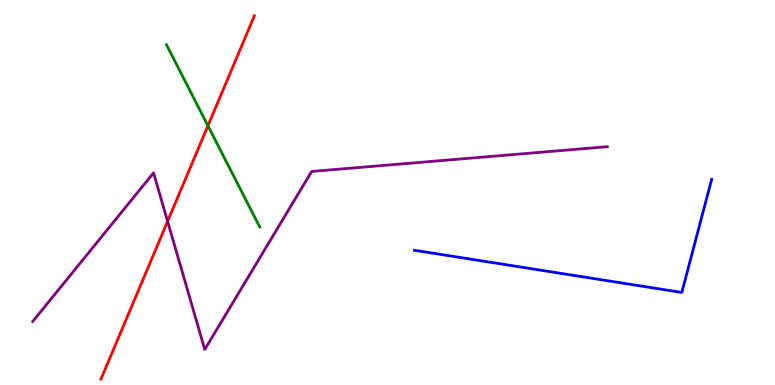[{'lines': ['blue', 'red'], 'intersections': []}, {'lines': ['green', 'red'], 'intersections': [{'x': 2.68, 'y': 6.73}]}, {'lines': ['purple', 'red'], 'intersections': [{'x': 2.16, 'y': 4.25}]}, {'lines': ['blue', 'green'], 'intersections': []}, {'lines': ['blue', 'purple'], 'intersections': []}, {'lines': ['green', 'purple'], 'intersections': []}]